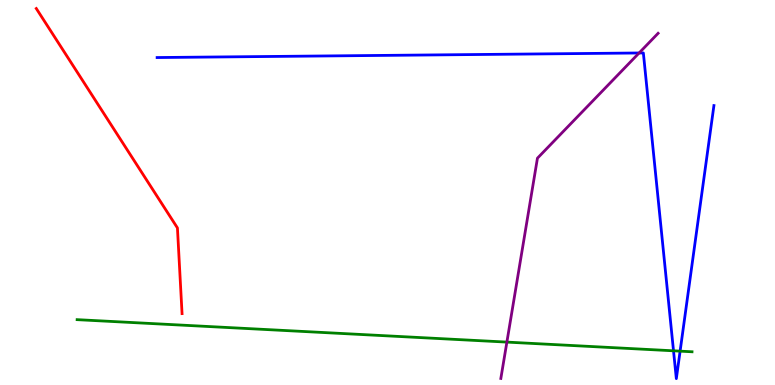[{'lines': ['blue', 'red'], 'intersections': []}, {'lines': ['green', 'red'], 'intersections': []}, {'lines': ['purple', 'red'], 'intersections': []}, {'lines': ['blue', 'green'], 'intersections': [{'x': 8.69, 'y': 0.888}, {'x': 8.78, 'y': 0.879}]}, {'lines': ['blue', 'purple'], 'intersections': [{'x': 8.25, 'y': 8.62}]}, {'lines': ['green', 'purple'], 'intersections': [{'x': 6.54, 'y': 1.11}]}]